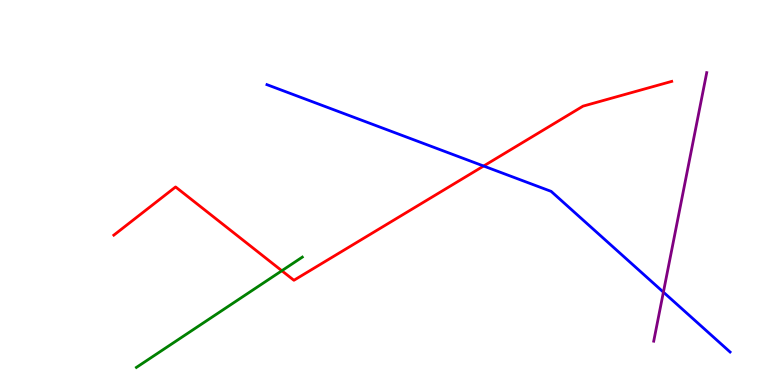[{'lines': ['blue', 'red'], 'intersections': [{'x': 6.24, 'y': 5.69}]}, {'lines': ['green', 'red'], 'intersections': [{'x': 3.64, 'y': 2.97}]}, {'lines': ['purple', 'red'], 'intersections': []}, {'lines': ['blue', 'green'], 'intersections': []}, {'lines': ['blue', 'purple'], 'intersections': [{'x': 8.56, 'y': 2.41}]}, {'lines': ['green', 'purple'], 'intersections': []}]